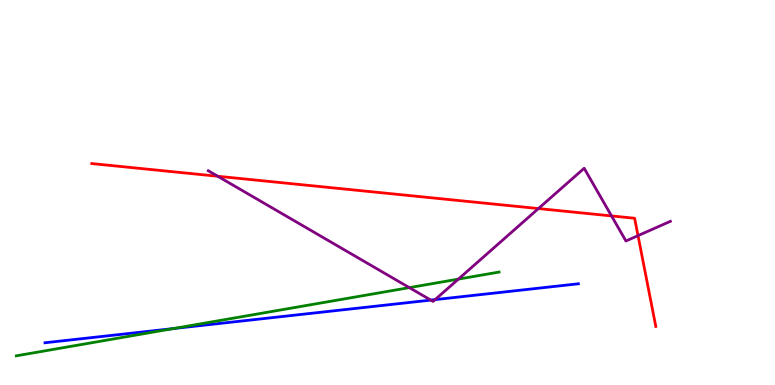[{'lines': ['blue', 'red'], 'intersections': []}, {'lines': ['green', 'red'], 'intersections': []}, {'lines': ['purple', 'red'], 'intersections': [{'x': 2.81, 'y': 5.42}, {'x': 6.95, 'y': 4.58}, {'x': 7.89, 'y': 4.39}, {'x': 8.23, 'y': 3.88}]}, {'lines': ['blue', 'green'], 'intersections': [{'x': 2.24, 'y': 1.47}]}, {'lines': ['blue', 'purple'], 'intersections': [{'x': 5.56, 'y': 2.21}, {'x': 5.61, 'y': 2.22}]}, {'lines': ['green', 'purple'], 'intersections': [{'x': 5.28, 'y': 2.53}, {'x': 5.91, 'y': 2.75}]}]